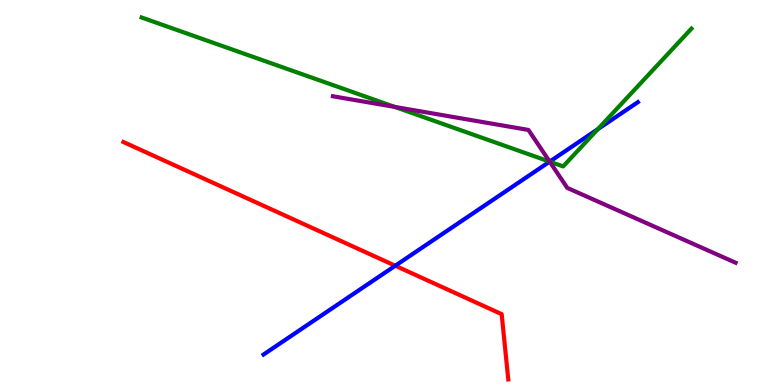[{'lines': ['blue', 'red'], 'intersections': [{'x': 5.1, 'y': 3.1}]}, {'lines': ['green', 'red'], 'intersections': []}, {'lines': ['purple', 'red'], 'intersections': []}, {'lines': ['blue', 'green'], 'intersections': [{'x': 7.09, 'y': 5.8}, {'x': 7.71, 'y': 6.65}]}, {'lines': ['blue', 'purple'], 'intersections': [{'x': 7.09, 'y': 5.8}]}, {'lines': ['green', 'purple'], 'intersections': [{'x': 5.09, 'y': 7.22}, {'x': 7.09, 'y': 5.8}]}]